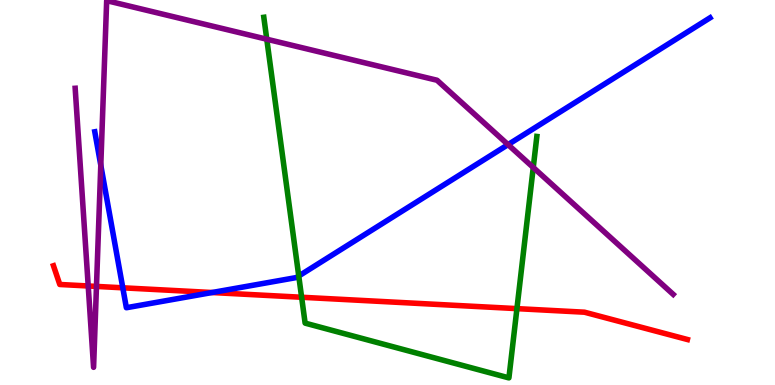[{'lines': ['blue', 'red'], 'intersections': [{'x': 1.58, 'y': 2.52}, {'x': 2.74, 'y': 2.4}]}, {'lines': ['green', 'red'], 'intersections': [{'x': 3.89, 'y': 2.28}, {'x': 6.67, 'y': 1.98}]}, {'lines': ['purple', 'red'], 'intersections': [{'x': 1.14, 'y': 2.57}, {'x': 1.24, 'y': 2.56}]}, {'lines': ['blue', 'green'], 'intersections': [{'x': 3.85, 'y': 2.83}]}, {'lines': ['blue', 'purple'], 'intersections': [{'x': 1.3, 'y': 5.71}, {'x': 6.56, 'y': 6.24}]}, {'lines': ['green', 'purple'], 'intersections': [{'x': 3.44, 'y': 8.98}, {'x': 6.88, 'y': 5.65}]}]